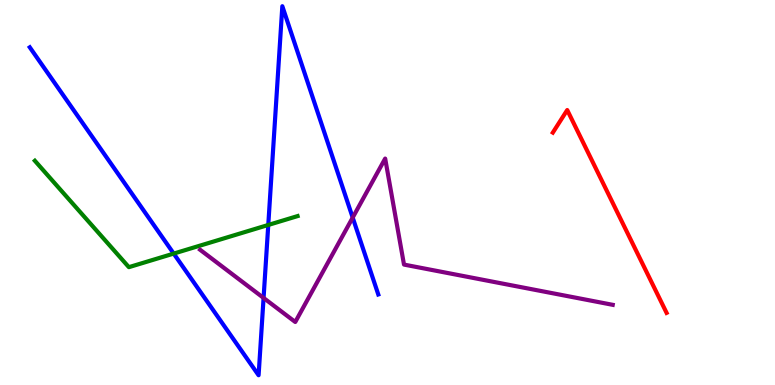[{'lines': ['blue', 'red'], 'intersections': []}, {'lines': ['green', 'red'], 'intersections': []}, {'lines': ['purple', 'red'], 'intersections': []}, {'lines': ['blue', 'green'], 'intersections': [{'x': 2.24, 'y': 3.41}, {'x': 3.46, 'y': 4.16}]}, {'lines': ['blue', 'purple'], 'intersections': [{'x': 3.4, 'y': 2.26}, {'x': 4.55, 'y': 4.35}]}, {'lines': ['green', 'purple'], 'intersections': []}]